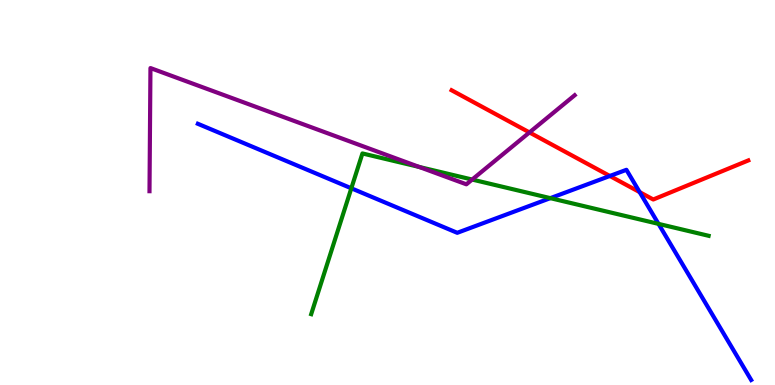[{'lines': ['blue', 'red'], 'intersections': [{'x': 7.87, 'y': 5.43}, {'x': 8.25, 'y': 5.01}]}, {'lines': ['green', 'red'], 'intersections': []}, {'lines': ['purple', 'red'], 'intersections': [{'x': 6.83, 'y': 6.56}]}, {'lines': ['blue', 'green'], 'intersections': [{'x': 4.53, 'y': 5.11}, {'x': 7.1, 'y': 4.85}, {'x': 8.5, 'y': 4.19}]}, {'lines': ['blue', 'purple'], 'intersections': []}, {'lines': ['green', 'purple'], 'intersections': [{'x': 5.41, 'y': 5.66}, {'x': 6.09, 'y': 5.34}]}]